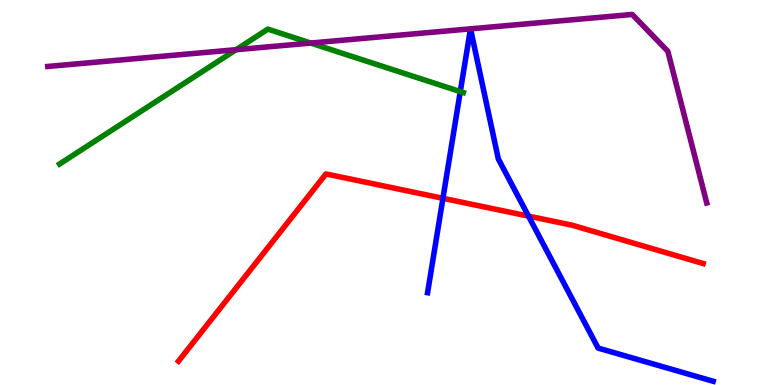[{'lines': ['blue', 'red'], 'intersections': [{'x': 5.72, 'y': 4.85}, {'x': 6.82, 'y': 4.39}]}, {'lines': ['green', 'red'], 'intersections': []}, {'lines': ['purple', 'red'], 'intersections': []}, {'lines': ['blue', 'green'], 'intersections': [{'x': 5.94, 'y': 7.62}]}, {'lines': ['blue', 'purple'], 'intersections': [{'x': 6.07, 'y': 9.25}, {'x': 6.07, 'y': 9.25}]}, {'lines': ['green', 'purple'], 'intersections': [{'x': 3.05, 'y': 8.71}, {'x': 4.01, 'y': 8.88}]}]